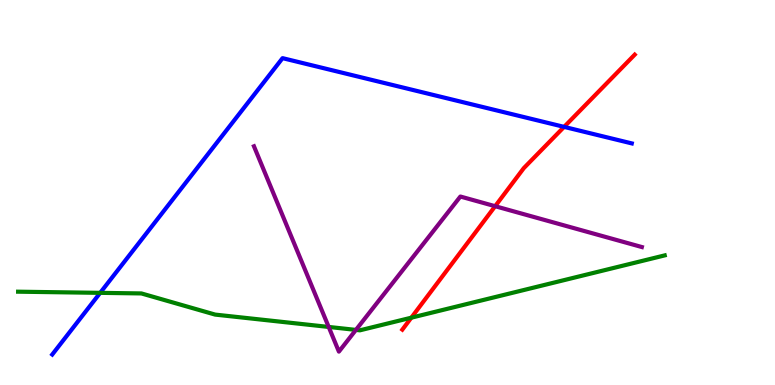[{'lines': ['blue', 'red'], 'intersections': [{'x': 7.28, 'y': 6.7}]}, {'lines': ['green', 'red'], 'intersections': [{'x': 5.31, 'y': 1.75}]}, {'lines': ['purple', 'red'], 'intersections': [{'x': 6.39, 'y': 4.64}]}, {'lines': ['blue', 'green'], 'intersections': [{'x': 1.29, 'y': 2.39}]}, {'lines': ['blue', 'purple'], 'intersections': []}, {'lines': ['green', 'purple'], 'intersections': [{'x': 4.24, 'y': 1.51}, {'x': 4.59, 'y': 1.43}]}]